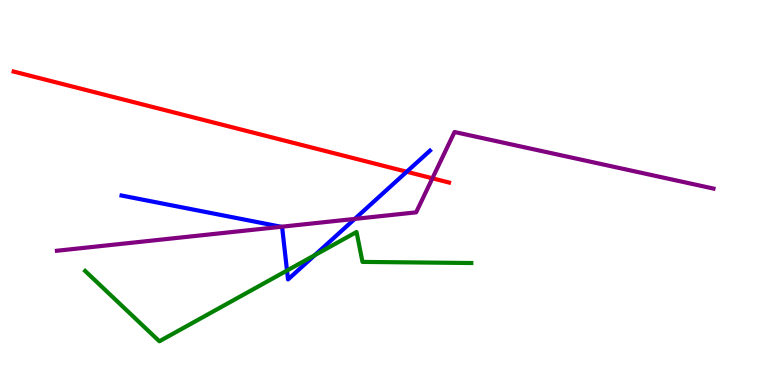[{'lines': ['blue', 'red'], 'intersections': [{'x': 5.25, 'y': 5.54}]}, {'lines': ['green', 'red'], 'intersections': []}, {'lines': ['purple', 'red'], 'intersections': [{'x': 5.58, 'y': 5.37}]}, {'lines': ['blue', 'green'], 'intersections': [{'x': 3.7, 'y': 2.97}, {'x': 4.06, 'y': 3.37}]}, {'lines': ['blue', 'purple'], 'intersections': [{'x': 3.63, 'y': 4.11}, {'x': 4.58, 'y': 4.31}]}, {'lines': ['green', 'purple'], 'intersections': []}]